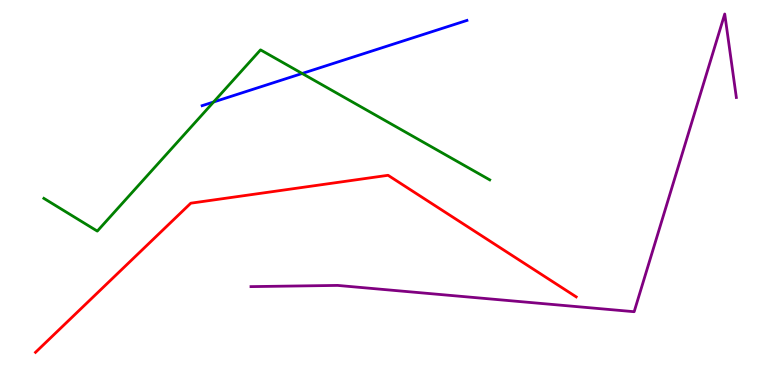[{'lines': ['blue', 'red'], 'intersections': []}, {'lines': ['green', 'red'], 'intersections': []}, {'lines': ['purple', 'red'], 'intersections': []}, {'lines': ['blue', 'green'], 'intersections': [{'x': 2.76, 'y': 7.35}, {'x': 3.9, 'y': 8.09}]}, {'lines': ['blue', 'purple'], 'intersections': []}, {'lines': ['green', 'purple'], 'intersections': []}]